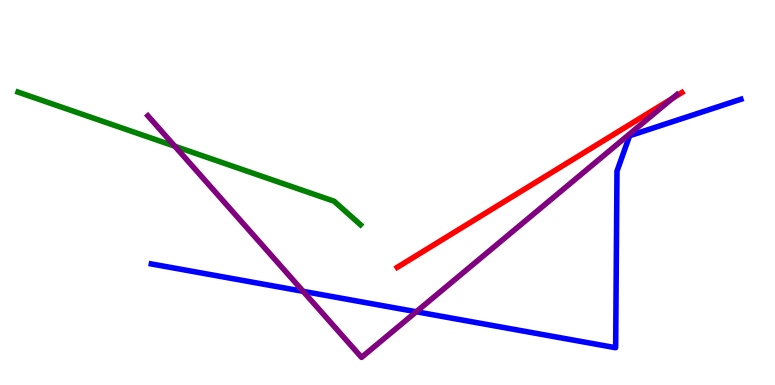[{'lines': ['blue', 'red'], 'intersections': []}, {'lines': ['green', 'red'], 'intersections': []}, {'lines': ['purple', 'red'], 'intersections': [{'x': 8.67, 'y': 7.44}]}, {'lines': ['blue', 'green'], 'intersections': []}, {'lines': ['blue', 'purple'], 'intersections': [{'x': 3.91, 'y': 2.43}, {'x': 5.37, 'y': 1.9}]}, {'lines': ['green', 'purple'], 'intersections': [{'x': 2.26, 'y': 6.2}]}]